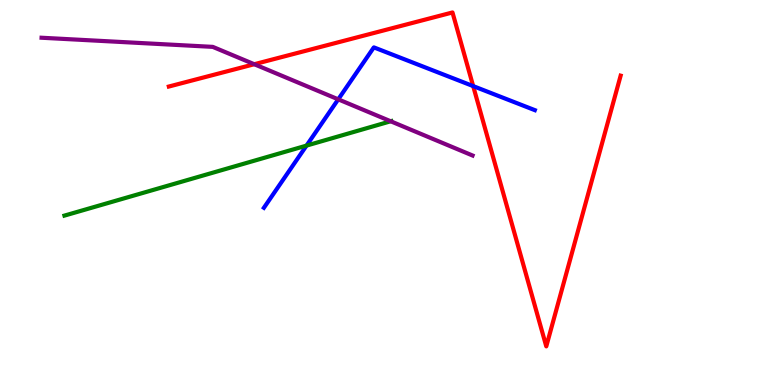[{'lines': ['blue', 'red'], 'intersections': [{'x': 6.11, 'y': 7.76}]}, {'lines': ['green', 'red'], 'intersections': []}, {'lines': ['purple', 'red'], 'intersections': [{'x': 3.28, 'y': 8.33}]}, {'lines': ['blue', 'green'], 'intersections': [{'x': 3.96, 'y': 6.22}]}, {'lines': ['blue', 'purple'], 'intersections': [{'x': 4.36, 'y': 7.42}]}, {'lines': ['green', 'purple'], 'intersections': [{'x': 5.04, 'y': 6.85}]}]